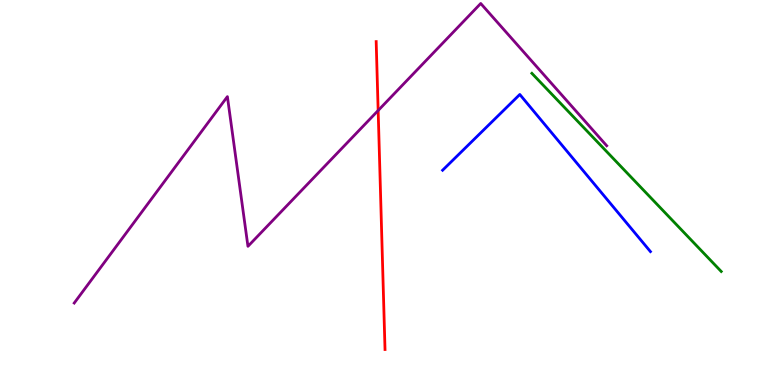[{'lines': ['blue', 'red'], 'intersections': []}, {'lines': ['green', 'red'], 'intersections': []}, {'lines': ['purple', 'red'], 'intersections': [{'x': 4.88, 'y': 7.13}]}, {'lines': ['blue', 'green'], 'intersections': []}, {'lines': ['blue', 'purple'], 'intersections': []}, {'lines': ['green', 'purple'], 'intersections': []}]